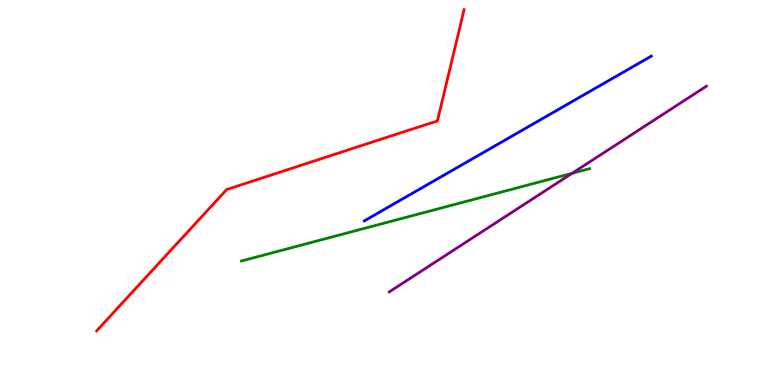[{'lines': ['blue', 'red'], 'intersections': []}, {'lines': ['green', 'red'], 'intersections': []}, {'lines': ['purple', 'red'], 'intersections': []}, {'lines': ['blue', 'green'], 'intersections': []}, {'lines': ['blue', 'purple'], 'intersections': []}, {'lines': ['green', 'purple'], 'intersections': [{'x': 7.38, 'y': 5.5}]}]